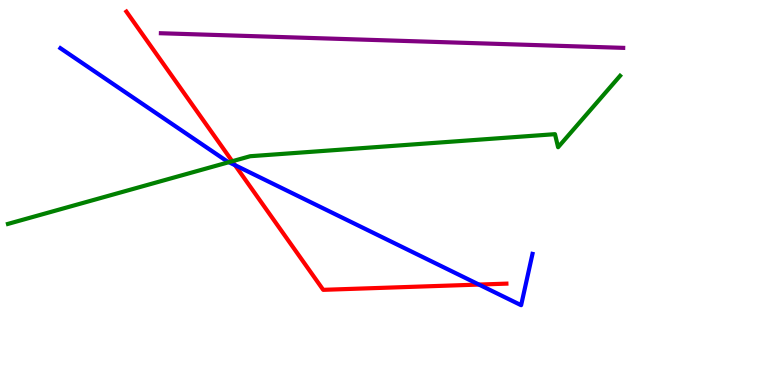[{'lines': ['blue', 'red'], 'intersections': [{'x': 3.03, 'y': 5.71}, {'x': 6.18, 'y': 2.61}]}, {'lines': ['green', 'red'], 'intersections': [{'x': 3.0, 'y': 5.81}]}, {'lines': ['purple', 'red'], 'intersections': []}, {'lines': ['blue', 'green'], 'intersections': [{'x': 2.95, 'y': 5.79}]}, {'lines': ['blue', 'purple'], 'intersections': []}, {'lines': ['green', 'purple'], 'intersections': []}]